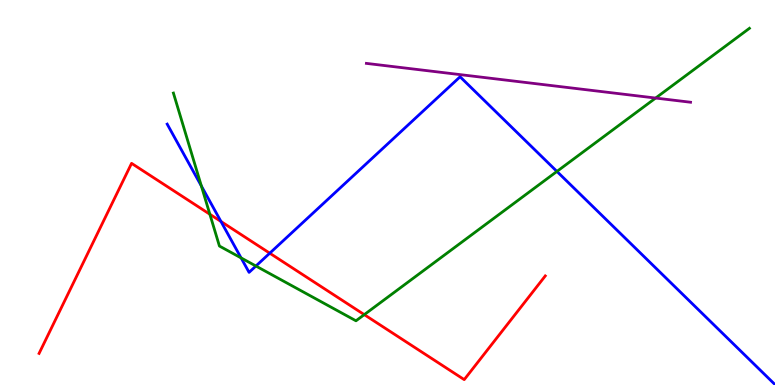[{'lines': ['blue', 'red'], 'intersections': [{'x': 2.85, 'y': 4.25}, {'x': 3.48, 'y': 3.42}]}, {'lines': ['green', 'red'], 'intersections': [{'x': 2.71, 'y': 4.43}, {'x': 4.7, 'y': 1.83}]}, {'lines': ['purple', 'red'], 'intersections': []}, {'lines': ['blue', 'green'], 'intersections': [{'x': 2.6, 'y': 5.17}, {'x': 3.11, 'y': 3.3}, {'x': 3.3, 'y': 3.09}, {'x': 7.19, 'y': 5.55}]}, {'lines': ['blue', 'purple'], 'intersections': []}, {'lines': ['green', 'purple'], 'intersections': [{'x': 8.46, 'y': 7.45}]}]